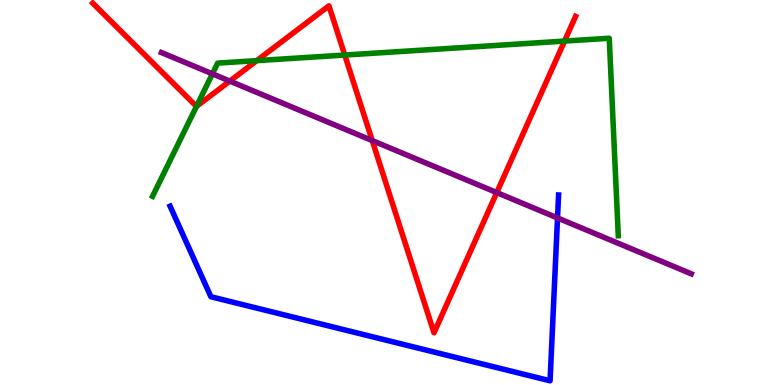[{'lines': ['blue', 'red'], 'intersections': []}, {'lines': ['green', 'red'], 'intersections': [{'x': 2.54, 'y': 7.24}, {'x': 3.31, 'y': 8.43}, {'x': 4.45, 'y': 8.57}, {'x': 7.28, 'y': 8.93}]}, {'lines': ['purple', 'red'], 'intersections': [{'x': 2.97, 'y': 7.89}, {'x': 4.8, 'y': 6.35}, {'x': 6.41, 'y': 5.0}]}, {'lines': ['blue', 'green'], 'intersections': []}, {'lines': ['blue', 'purple'], 'intersections': [{'x': 7.19, 'y': 4.34}]}, {'lines': ['green', 'purple'], 'intersections': [{'x': 2.74, 'y': 8.08}]}]